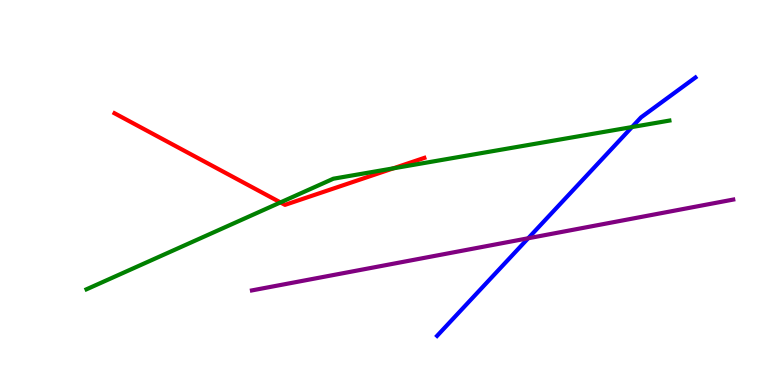[{'lines': ['blue', 'red'], 'intersections': []}, {'lines': ['green', 'red'], 'intersections': [{'x': 3.62, 'y': 4.74}, {'x': 5.08, 'y': 5.63}]}, {'lines': ['purple', 'red'], 'intersections': []}, {'lines': ['blue', 'green'], 'intersections': [{'x': 8.15, 'y': 6.7}]}, {'lines': ['blue', 'purple'], 'intersections': [{'x': 6.82, 'y': 3.81}]}, {'lines': ['green', 'purple'], 'intersections': []}]